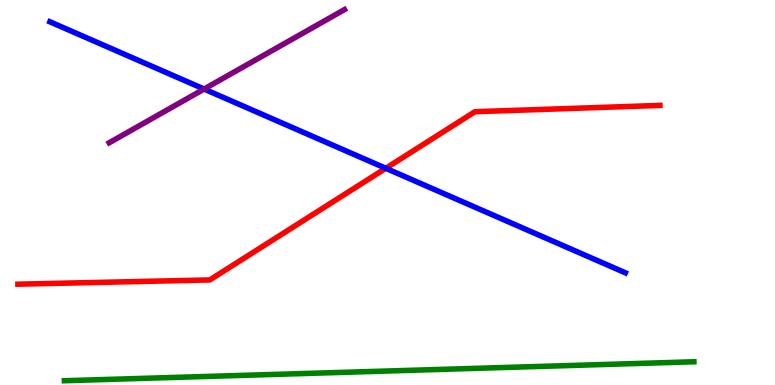[{'lines': ['blue', 'red'], 'intersections': [{'x': 4.98, 'y': 5.63}]}, {'lines': ['green', 'red'], 'intersections': []}, {'lines': ['purple', 'red'], 'intersections': []}, {'lines': ['blue', 'green'], 'intersections': []}, {'lines': ['blue', 'purple'], 'intersections': [{'x': 2.63, 'y': 7.69}]}, {'lines': ['green', 'purple'], 'intersections': []}]